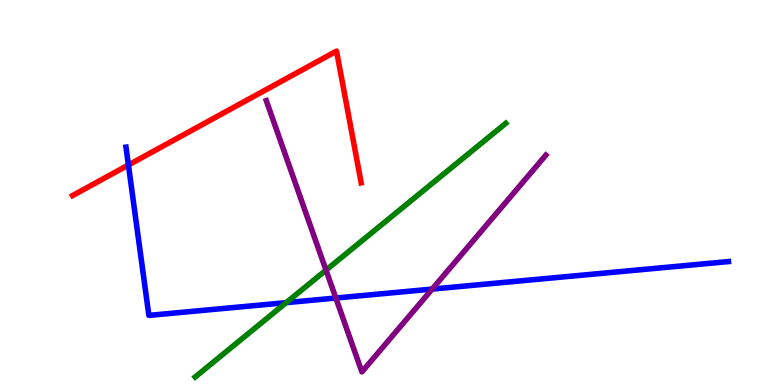[{'lines': ['blue', 'red'], 'intersections': [{'x': 1.66, 'y': 5.71}]}, {'lines': ['green', 'red'], 'intersections': []}, {'lines': ['purple', 'red'], 'intersections': []}, {'lines': ['blue', 'green'], 'intersections': [{'x': 3.69, 'y': 2.14}]}, {'lines': ['blue', 'purple'], 'intersections': [{'x': 4.33, 'y': 2.26}, {'x': 5.58, 'y': 2.49}]}, {'lines': ['green', 'purple'], 'intersections': [{'x': 4.21, 'y': 2.98}]}]